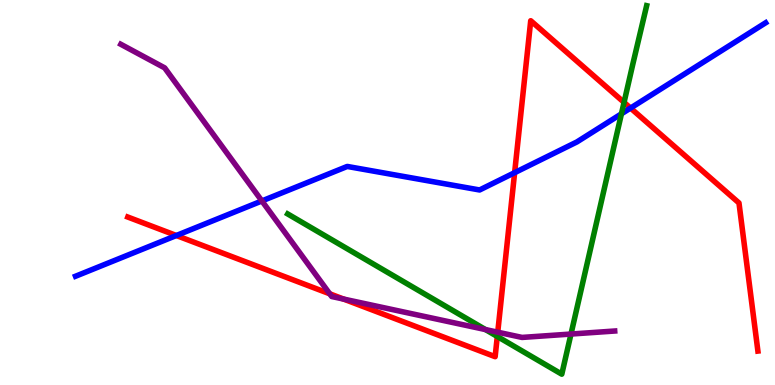[{'lines': ['blue', 'red'], 'intersections': [{'x': 2.28, 'y': 3.88}, {'x': 6.64, 'y': 5.51}, {'x': 8.14, 'y': 7.19}]}, {'lines': ['green', 'red'], 'intersections': [{'x': 6.42, 'y': 1.26}, {'x': 8.05, 'y': 7.34}]}, {'lines': ['purple', 'red'], 'intersections': [{'x': 4.25, 'y': 2.37}, {'x': 4.43, 'y': 2.23}, {'x': 6.42, 'y': 1.37}]}, {'lines': ['blue', 'green'], 'intersections': [{'x': 8.02, 'y': 7.04}]}, {'lines': ['blue', 'purple'], 'intersections': [{'x': 3.38, 'y': 4.78}]}, {'lines': ['green', 'purple'], 'intersections': [{'x': 6.26, 'y': 1.44}, {'x': 7.37, 'y': 1.32}]}]